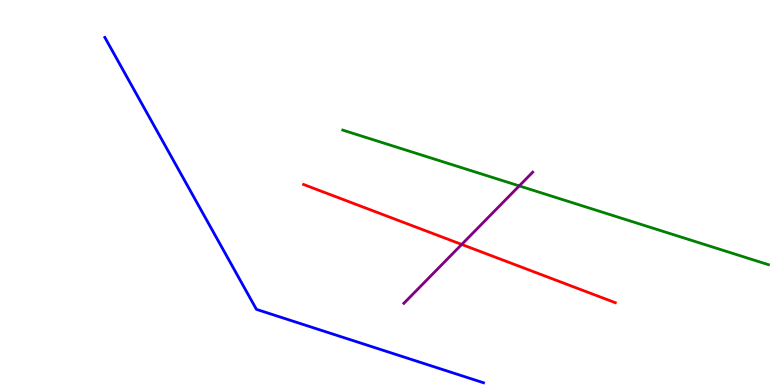[{'lines': ['blue', 'red'], 'intersections': []}, {'lines': ['green', 'red'], 'intersections': []}, {'lines': ['purple', 'red'], 'intersections': [{'x': 5.96, 'y': 3.65}]}, {'lines': ['blue', 'green'], 'intersections': []}, {'lines': ['blue', 'purple'], 'intersections': []}, {'lines': ['green', 'purple'], 'intersections': [{'x': 6.7, 'y': 5.17}]}]